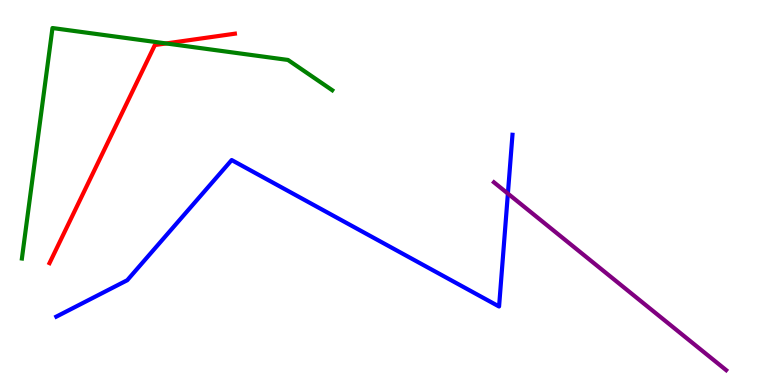[{'lines': ['blue', 'red'], 'intersections': []}, {'lines': ['green', 'red'], 'intersections': [{'x': 2.14, 'y': 8.87}]}, {'lines': ['purple', 'red'], 'intersections': []}, {'lines': ['blue', 'green'], 'intersections': []}, {'lines': ['blue', 'purple'], 'intersections': [{'x': 6.55, 'y': 4.97}]}, {'lines': ['green', 'purple'], 'intersections': []}]